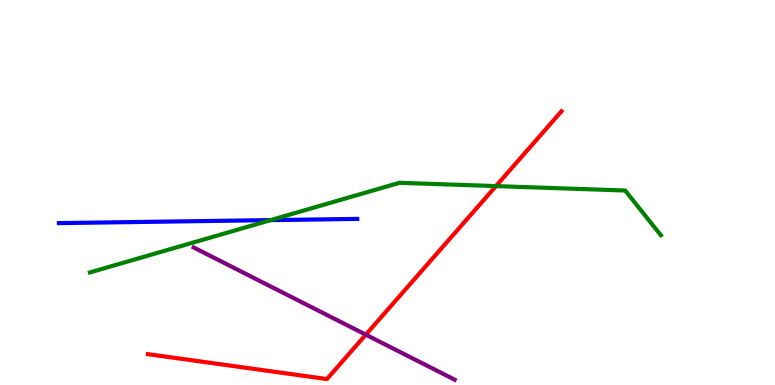[{'lines': ['blue', 'red'], 'intersections': []}, {'lines': ['green', 'red'], 'intersections': [{'x': 6.4, 'y': 5.17}]}, {'lines': ['purple', 'red'], 'intersections': [{'x': 4.72, 'y': 1.31}]}, {'lines': ['blue', 'green'], 'intersections': [{'x': 3.49, 'y': 4.28}]}, {'lines': ['blue', 'purple'], 'intersections': []}, {'lines': ['green', 'purple'], 'intersections': []}]